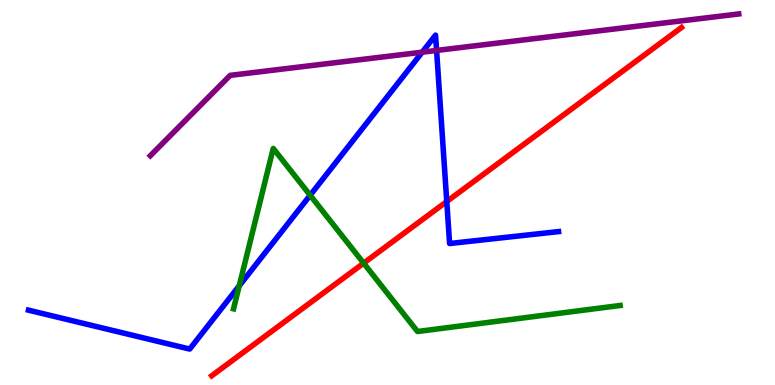[{'lines': ['blue', 'red'], 'intersections': [{'x': 5.76, 'y': 4.77}]}, {'lines': ['green', 'red'], 'intersections': [{'x': 4.69, 'y': 3.16}]}, {'lines': ['purple', 'red'], 'intersections': []}, {'lines': ['blue', 'green'], 'intersections': [{'x': 3.09, 'y': 2.58}, {'x': 4.0, 'y': 4.93}]}, {'lines': ['blue', 'purple'], 'intersections': [{'x': 5.45, 'y': 8.64}, {'x': 5.63, 'y': 8.69}]}, {'lines': ['green', 'purple'], 'intersections': []}]